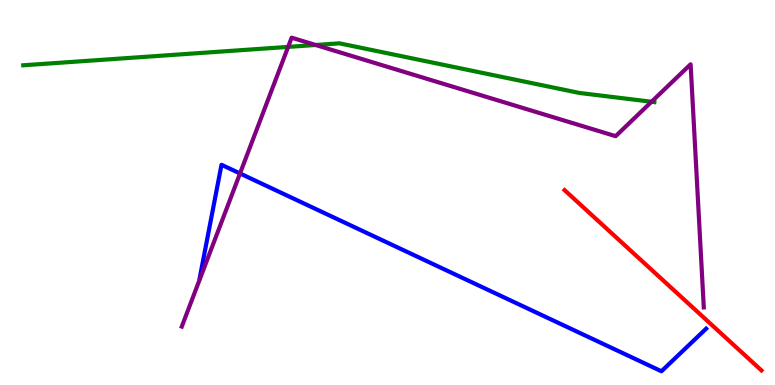[{'lines': ['blue', 'red'], 'intersections': []}, {'lines': ['green', 'red'], 'intersections': []}, {'lines': ['purple', 'red'], 'intersections': []}, {'lines': ['blue', 'green'], 'intersections': []}, {'lines': ['blue', 'purple'], 'intersections': [{'x': 3.1, 'y': 5.49}]}, {'lines': ['green', 'purple'], 'intersections': [{'x': 3.72, 'y': 8.78}, {'x': 4.07, 'y': 8.83}, {'x': 8.41, 'y': 7.36}]}]